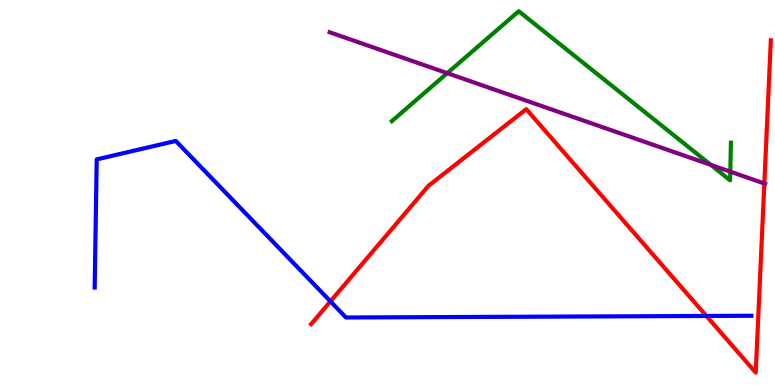[{'lines': ['blue', 'red'], 'intersections': [{'x': 4.26, 'y': 2.17}, {'x': 9.11, 'y': 1.79}]}, {'lines': ['green', 'red'], 'intersections': []}, {'lines': ['purple', 'red'], 'intersections': [{'x': 9.86, 'y': 5.23}]}, {'lines': ['blue', 'green'], 'intersections': []}, {'lines': ['blue', 'purple'], 'intersections': []}, {'lines': ['green', 'purple'], 'intersections': [{'x': 5.77, 'y': 8.1}, {'x': 9.17, 'y': 5.72}, {'x': 9.42, 'y': 5.54}]}]